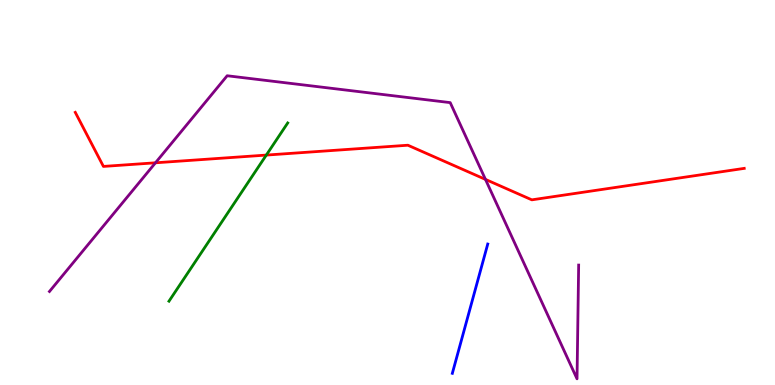[{'lines': ['blue', 'red'], 'intersections': []}, {'lines': ['green', 'red'], 'intersections': [{'x': 3.44, 'y': 5.97}]}, {'lines': ['purple', 'red'], 'intersections': [{'x': 2.01, 'y': 5.77}, {'x': 6.26, 'y': 5.34}]}, {'lines': ['blue', 'green'], 'intersections': []}, {'lines': ['blue', 'purple'], 'intersections': []}, {'lines': ['green', 'purple'], 'intersections': []}]